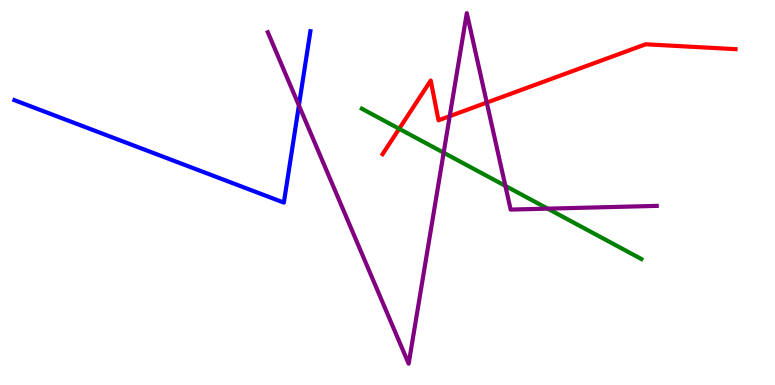[{'lines': ['blue', 'red'], 'intersections': []}, {'lines': ['green', 'red'], 'intersections': [{'x': 5.15, 'y': 6.66}]}, {'lines': ['purple', 'red'], 'intersections': [{'x': 5.8, 'y': 6.98}, {'x': 6.28, 'y': 7.34}]}, {'lines': ['blue', 'green'], 'intersections': []}, {'lines': ['blue', 'purple'], 'intersections': [{'x': 3.86, 'y': 7.26}]}, {'lines': ['green', 'purple'], 'intersections': [{'x': 5.72, 'y': 6.03}, {'x': 6.52, 'y': 5.17}, {'x': 7.07, 'y': 4.58}]}]